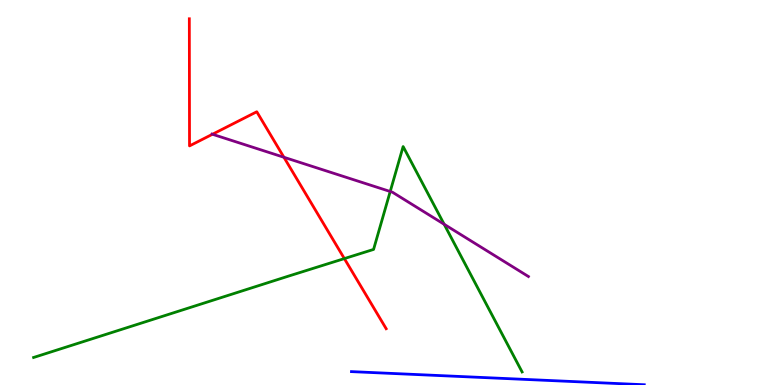[{'lines': ['blue', 'red'], 'intersections': []}, {'lines': ['green', 'red'], 'intersections': [{'x': 4.44, 'y': 3.28}]}, {'lines': ['purple', 'red'], 'intersections': [{'x': 2.74, 'y': 6.51}, {'x': 3.66, 'y': 5.92}]}, {'lines': ['blue', 'green'], 'intersections': []}, {'lines': ['blue', 'purple'], 'intersections': []}, {'lines': ['green', 'purple'], 'intersections': [{'x': 5.04, 'y': 5.03}, {'x': 5.73, 'y': 4.17}]}]